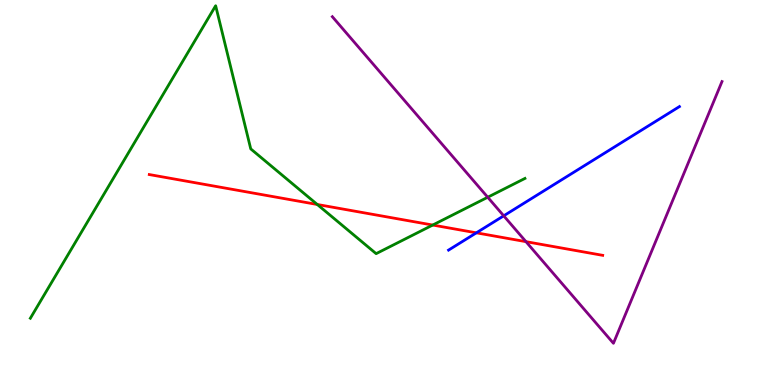[{'lines': ['blue', 'red'], 'intersections': [{'x': 6.15, 'y': 3.95}]}, {'lines': ['green', 'red'], 'intersections': [{'x': 4.09, 'y': 4.69}, {'x': 5.58, 'y': 4.15}]}, {'lines': ['purple', 'red'], 'intersections': [{'x': 6.79, 'y': 3.72}]}, {'lines': ['blue', 'green'], 'intersections': []}, {'lines': ['blue', 'purple'], 'intersections': [{'x': 6.5, 'y': 4.39}]}, {'lines': ['green', 'purple'], 'intersections': [{'x': 6.29, 'y': 4.88}]}]